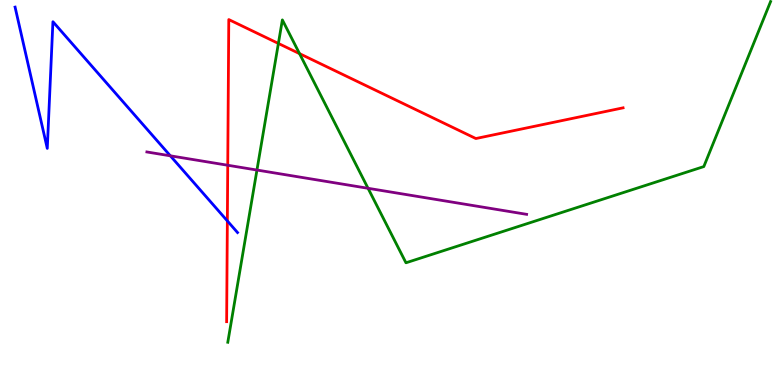[{'lines': ['blue', 'red'], 'intersections': [{'x': 2.93, 'y': 4.26}]}, {'lines': ['green', 'red'], 'intersections': [{'x': 3.59, 'y': 8.87}, {'x': 3.86, 'y': 8.61}]}, {'lines': ['purple', 'red'], 'intersections': [{'x': 2.94, 'y': 5.71}]}, {'lines': ['blue', 'green'], 'intersections': []}, {'lines': ['blue', 'purple'], 'intersections': [{'x': 2.2, 'y': 5.95}]}, {'lines': ['green', 'purple'], 'intersections': [{'x': 3.32, 'y': 5.58}, {'x': 4.75, 'y': 5.11}]}]